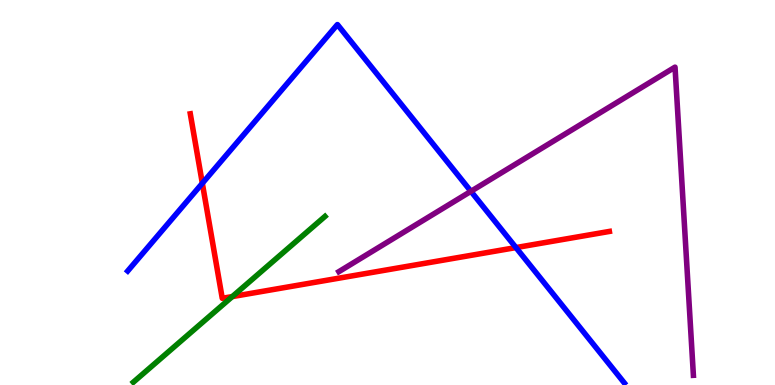[{'lines': ['blue', 'red'], 'intersections': [{'x': 2.61, 'y': 5.24}, {'x': 6.66, 'y': 3.57}]}, {'lines': ['green', 'red'], 'intersections': [{'x': 3.0, 'y': 2.3}]}, {'lines': ['purple', 'red'], 'intersections': []}, {'lines': ['blue', 'green'], 'intersections': []}, {'lines': ['blue', 'purple'], 'intersections': [{'x': 6.08, 'y': 5.03}]}, {'lines': ['green', 'purple'], 'intersections': []}]